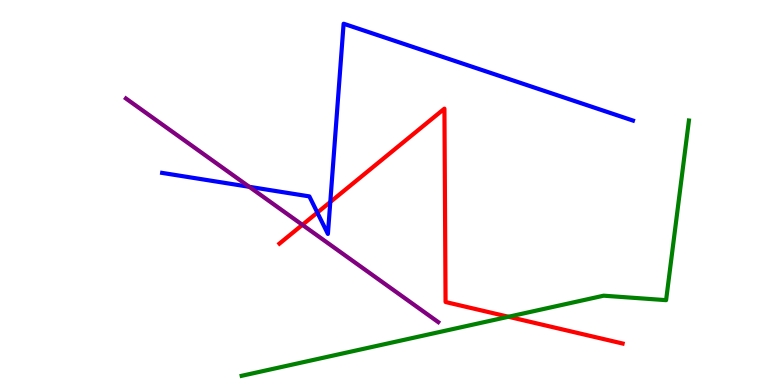[{'lines': ['blue', 'red'], 'intersections': [{'x': 4.09, 'y': 4.48}, {'x': 4.26, 'y': 4.75}]}, {'lines': ['green', 'red'], 'intersections': [{'x': 6.56, 'y': 1.77}]}, {'lines': ['purple', 'red'], 'intersections': [{'x': 3.9, 'y': 4.16}]}, {'lines': ['blue', 'green'], 'intersections': []}, {'lines': ['blue', 'purple'], 'intersections': [{'x': 3.22, 'y': 5.15}]}, {'lines': ['green', 'purple'], 'intersections': []}]